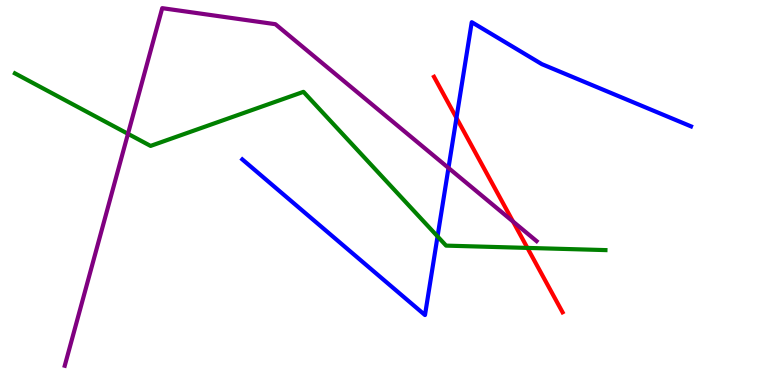[{'lines': ['blue', 'red'], 'intersections': [{'x': 5.89, 'y': 6.94}]}, {'lines': ['green', 'red'], 'intersections': [{'x': 6.81, 'y': 3.56}]}, {'lines': ['purple', 'red'], 'intersections': [{'x': 6.62, 'y': 4.25}]}, {'lines': ['blue', 'green'], 'intersections': [{'x': 5.65, 'y': 3.86}]}, {'lines': ['blue', 'purple'], 'intersections': [{'x': 5.79, 'y': 5.64}]}, {'lines': ['green', 'purple'], 'intersections': [{'x': 1.65, 'y': 6.52}]}]